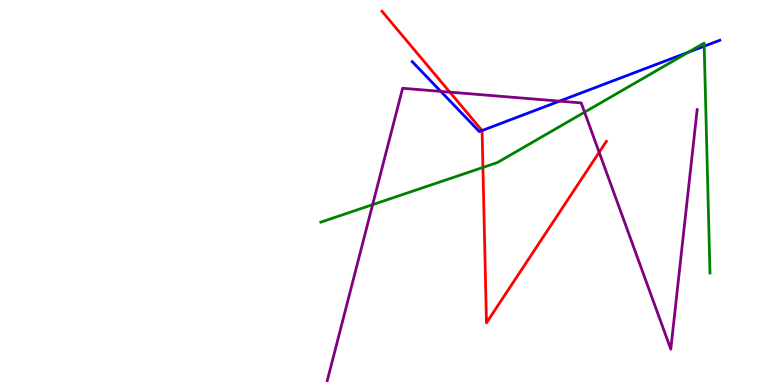[{'lines': ['blue', 'red'], 'intersections': [{'x': 6.22, 'y': 6.61}]}, {'lines': ['green', 'red'], 'intersections': [{'x': 6.23, 'y': 5.65}]}, {'lines': ['purple', 'red'], 'intersections': [{'x': 5.8, 'y': 7.61}, {'x': 7.73, 'y': 6.04}]}, {'lines': ['blue', 'green'], 'intersections': [{'x': 8.88, 'y': 8.64}, {'x': 9.09, 'y': 8.8}]}, {'lines': ['blue', 'purple'], 'intersections': [{'x': 5.69, 'y': 7.63}, {'x': 7.22, 'y': 7.37}]}, {'lines': ['green', 'purple'], 'intersections': [{'x': 4.81, 'y': 4.68}, {'x': 7.54, 'y': 7.09}]}]